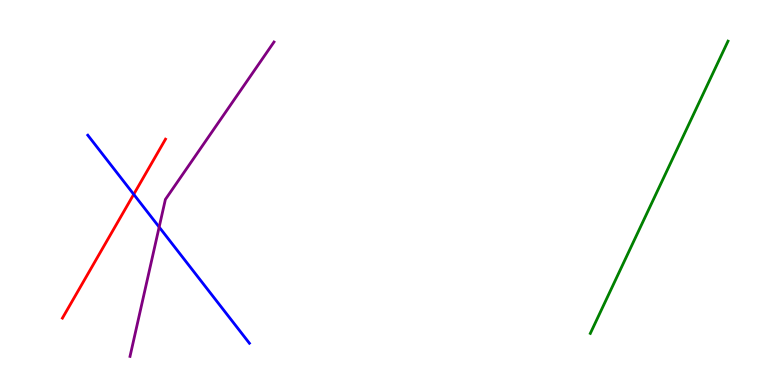[{'lines': ['blue', 'red'], 'intersections': [{'x': 1.73, 'y': 4.95}]}, {'lines': ['green', 'red'], 'intersections': []}, {'lines': ['purple', 'red'], 'intersections': []}, {'lines': ['blue', 'green'], 'intersections': []}, {'lines': ['blue', 'purple'], 'intersections': [{'x': 2.05, 'y': 4.1}]}, {'lines': ['green', 'purple'], 'intersections': []}]